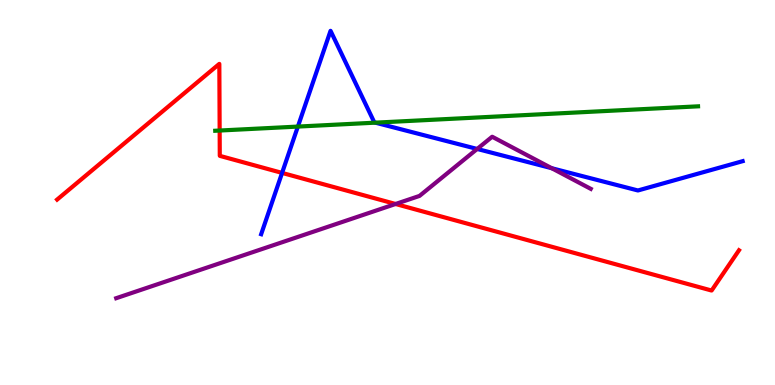[{'lines': ['blue', 'red'], 'intersections': [{'x': 3.64, 'y': 5.51}]}, {'lines': ['green', 'red'], 'intersections': [{'x': 2.83, 'y': 6.61}]}, {'lines': ['purple', 'red'], 'intersections': [{'x': 5.1, 'y': 4.7}]}, {'lines': ['blue', 'green'], 'intersections': [{'x': 3.84, 'y': 6.71}, {'x': 4.84, 'y': 6.81}]}, {'lines': ['blue', 'purple'], 'intersections': [{'x': 6.16, 'y': 6.13}, {'x': 7.12, 'y': 5.63}]}, {'lines': ['green', 'purple'], 'intersections': []}]